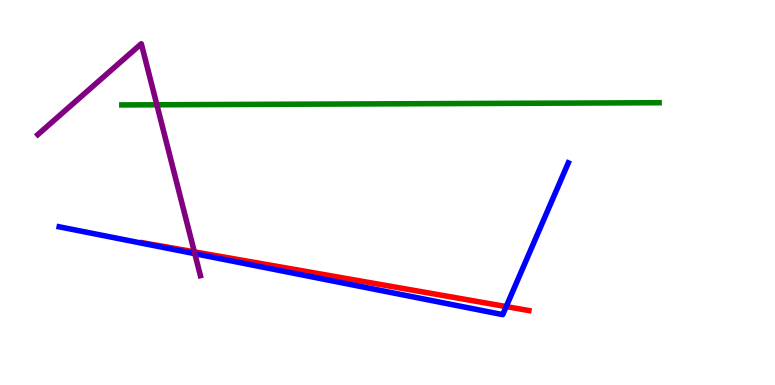[{'lines': ['blue', 'red'], 'intersections': [{'x': 6.53, 'y': 2.04}]}, {'lines': ['green', 'red'], 'intersections': []}, {'lines': ['purple', 'red'], 'intersections': [{'x': 2.51, 'y': 3.46}]}, {'lines': ['blue', 'green'], 'intersections': []}, {'lines': ['blue', 'purple'], 'intersections': [{'x': 2.51, 'y': 3.41}]}, {'lines': ['green', 'purple'], 'intersections': [{'x': 2.02, 'y': 7.28}]}]